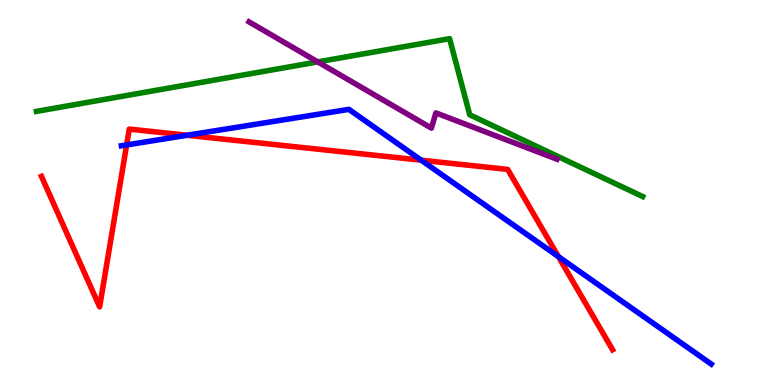[{'lines': ['blue', 'red'], 'intersections': [{'x': 1.63, 'y': 6.24}, {'x': 2.41, 'y': 6.49}, {'x': 5.43, 'y': 5.84}, {'x': 7.21, 'y': 3.33}]}, {'lines': ['green', 'red'], 'intersections': []}, {'lines': ['purple', 'red'], 'intersections': []}, {'lines': ['blue', 'green'], 'intersections': []}, {'lines': ['blue', 'purple'], 'intersections': []}, {'lines': ['green', 'purple'], 'intersections': [{'x': 4.1, 'y': 8.39}]}]